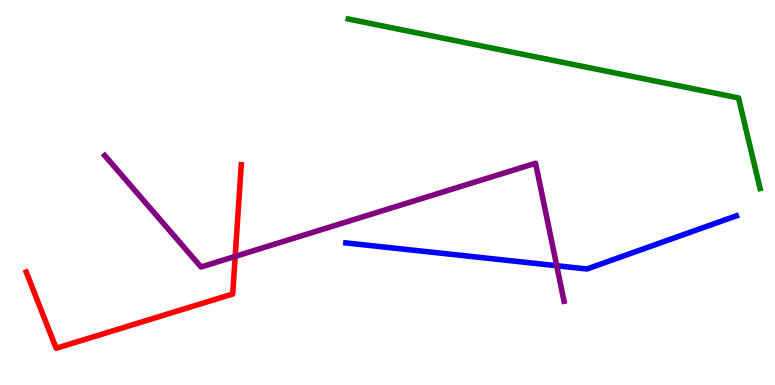[{'lines': ['blue', 'red'], 'intersections': []}, {'lines': ['green', 'red'], 'intersections': []}, {'lines': ['purple', 'red'], 'intersections': [{'x': 3.03, 'y': 3.34}]}, {'lines': ['blue', 'green'], 'intersections': []}, {'lines': ['blue', 'purple'], 'intersections': [{'x': 7.18, 'y': 3.1}]}, {'lines': ['green', 'purple'], 'intersections': []}]